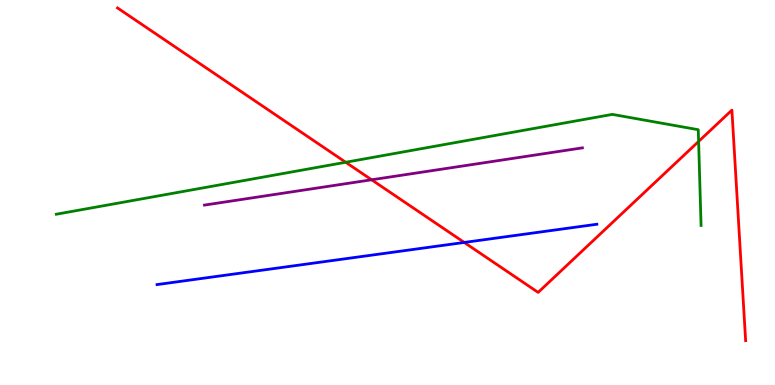[{'lines': ['blue', 'red'], 'intersections': [{'x': 5.99, 'y': 3.7}]}, {'lines': ['green', 'red'], 'intersections': [{'x': 4.46, 'y': 5.79}, {'x': 9.01, 'y': 6.33}]}, {'lines': ['purple', 'red'], 'intersections': [{'x': 4.79, 'y': 5.33}]}, {'lines': ['blue', 'green'], 'intersections': []}, {'lines': ['blue', 'purple'], 'intersections': []}, {'lines': ['green', 'purple'], 'intersections': []}]